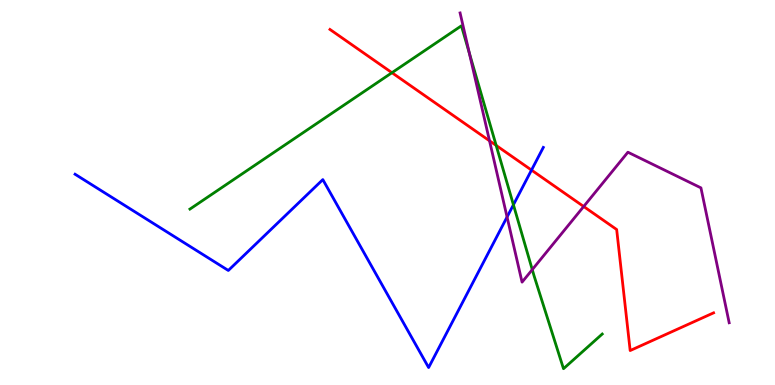[{'lines': ['blue', 'red'], 'intersections': [{'x': 6.86, 'y': 5.58}]}, {'lines': ['green', 'red'], 'intersections': [{'x': 5.06, 'y': 8.11}, {'x': 6.4, 'y': 6.22}]}, {'lines': ['purple', 'red'], 'intersections': [{'x': 6.32, 'y': 6.34}, {'x': 7.53, 'y': 4.64}]}, {'lines': ['blue', 'green'], 'intersections': [{'x': 6.62, 'y': 4.68}]}, {'lines': ['blue', 'purple'], 'intersections': [{'x': 6.54, 'y': 4.36}]}, {'lines': ['green', 'purple'], 'intersections': [{'x': 6.06, 'y': 8.62}, {'x': 6.87, 'y': 3.0}]}]